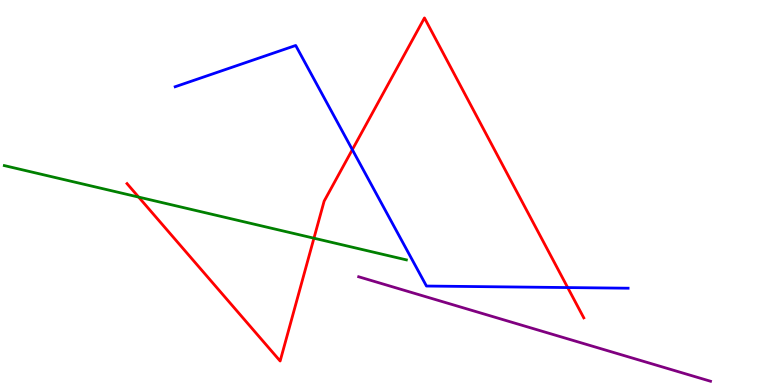[{'lines': ['blue', 'red'], 'intersections': [{'x': 4.55, 'y': 6.11}, {'x': 7.33, 'y': 2.53}]}, {'lines': ['green', 'red'], 'intersections': [{'x': 1.79, 'y': 4.88}, {'x': 4.05, 'y': 3.81}]}, {'lines': ['purple', 'red'], 'intersections': []}, {'lines': ['blue', 'green'], 'intersections': []}, {'lines': ['blue', 'purple'], 'intersections': []}, {'lines': ['green', 'purple'], 'intersections': []}]